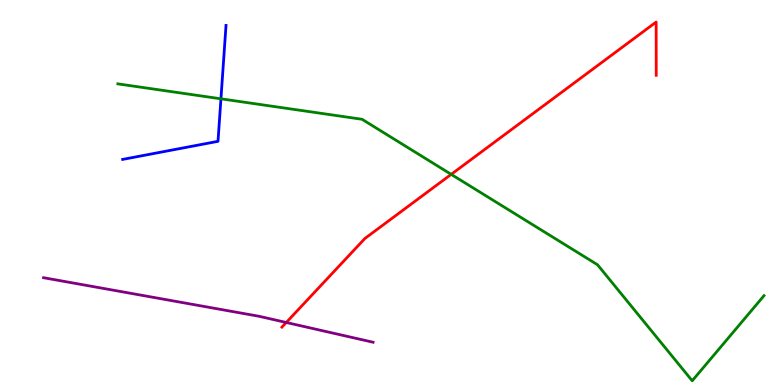[{'lines': ['blue', 'red'], 'intersections': []}, {'lines': ['green', 'red'], 'intersections': [{'x': 5.82, 'y': 5.47}]}, {'lines': ['purple', 'red'], 'intersections': [{'x': 3.69, 'y': 1.62}]}, {'lines': ['blue', 'green'], 'intersections': [{'x': 2.85, 'y': 7.43}]}, {'lines': ['blue', 'purple'], 'intersections': []}, {'lines': ['green', 'purple'], 'intersections': []}]